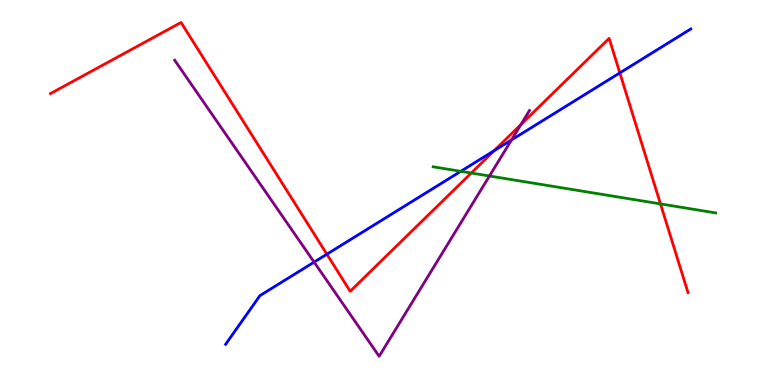[{'lines': ['blue', 'red'], 'intersections': [{'x': 4.22, 'y': 3.4}, {'x': 6.38, 'y': 6.09}, {'x': 8.0, 'y': 8.11}]}, {'lines': ['green', 'red'], 'intersections': [{'x': 6.08, 'y': 5.51}, {'x': 8.52, 'y': 4.7}]}, {'lines': ['purple', 'red'], 'intersections': [{'x': 6.72, 'y': 6.77}]}, {'lines': ['blue', 'green'], 'intersections': [{'x': 5.95, 'y': 5.55}]}, {'lines': ['blue', 'purple'], 'intersections': [{'x': 4.05, 'y': 3.19}, {'x': 6.6, 'y': 6.37}]}, {'lines': ['green', 'purple'], 'intersections': [{'x': 6.32, 'y': 5.43}]}]